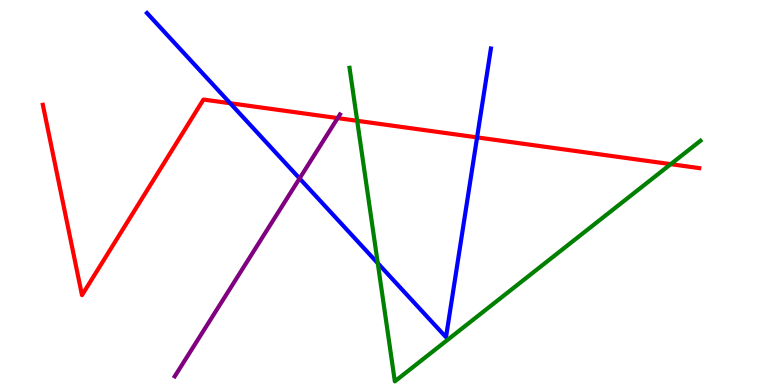[{'lines': ['blue', 'red'], 'intersections': [{'x': 2.97, 'y': 7.32}, {'x': 6.16, 'y': 6.43}]}, {'lines': ['green', 'red'], 'intersections': [{'x': 4.61, 'y': 6.86}, {'x': 8.65, 'y': 5.74}]}, {'lines': ['purple', 'red'], 'intersections': [{'x': 4.36, 'y': 6.93}]}, {'lines': ['blue', 'green'], 'intersections': [{'x': 4.87, 'y': 3.16}]}, {'lines': ['blue', 'purple'], 'intersections': [{'x': 3.87, 'y': 5.37}]}, {'lines': ['green', 'purple'], 'intersections': []}]